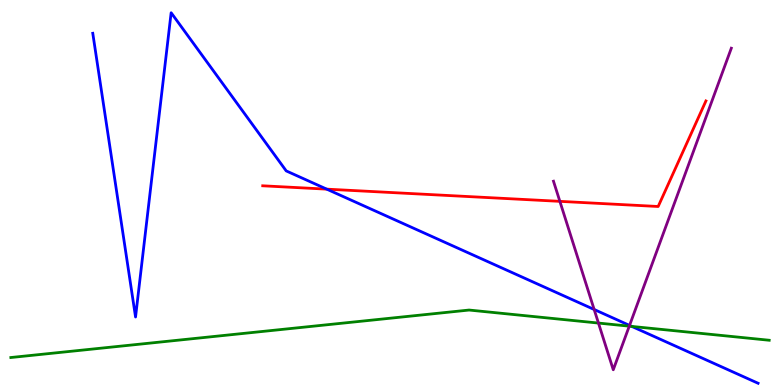[{'lines': ['blue', 'red'], 'intersections': [{'x': 4.22, 'y': 5.09}]}, {'lines': ['green', 'red'], 'intersections': []}, {'lines': ['purple', 'red'], 'intersections': [{'x': 7.22, 'y': 4.77}]}, {'lines': ['blue', 'green'], 'intersections': [{'x': 8.15, 'y': 1.52}]}, {'lines': ['blue', 'purple'], 'intersections': [{'x': 7.67, 'y': 1.96}, {'x': 8.12, 'y': 1.55}]}, {'lines': ['green', 'purple'], 'intersections': [{'x': 7.72, 'y': 1.61}, {'x': 8.12, 'y': 1.53}]}]